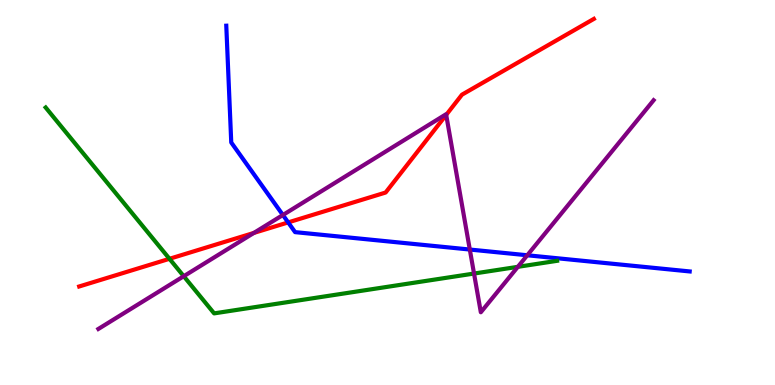[{'lines': ['blue', 'red'], 'intersections': [{'x': 3.72, 'y': 4.22}]}, {'lines': ['green', 'red'], 'intersections': [{'x': 2.19, 'y': 3.28}]}, {'lines': ['purple', 'red'], 'intersections': [{'x': 3.28, 'y': 3.95}, {'x': 5.76, 'y': 7.02}]}, {'lines': ['blue', 'green'], 'intersections': []}, {'lines': ['blue', 'purple'], 'intersections': [{'x': 3.65, 'y': 4.42}, {'x': 6.06, 'y': 3.52}, {'x': 6.8, 'y': 3.37}]}, {'lines': ['green', 'purple'], 'intersections': [{'x': 2.37, 'y': 2.83}, {'x': 6.12, 'y': 2.89}, {'x': 6.68, 'y': 3.07}]}]